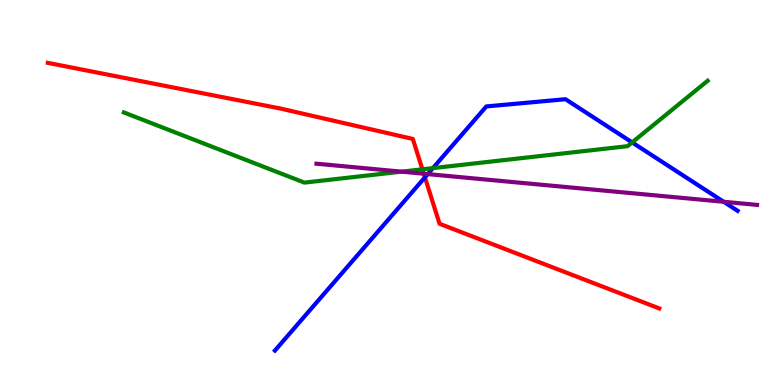[{'lines': ['blue', 'red'], 'intersections': [{'x': 5.48, 'y': 5.39}]}, {'lines': ['green', 'red'], 'intersections': [{'x': 5.45, 'y': 5.6}]}, {'lines': ['purple', 'red'], 'intersections': [{'x': 5.47, 'y': 5.49}]}, {'lines': ['blue', 'green'], 'intersections': [{'x': 5.59, 'y': 5.63}, {'x': 8.16, 'y': 6.3}]}, {'lines': ['blue', 'purple'], 'intersections': [{'x': 5.52, 'y': 5.48}, {'x': 9.34, 'y': 4.76}]}, {'lines': ['green', 'purple'], 'intersections': [{'x': 5.18, 'y': 5.54}]}]